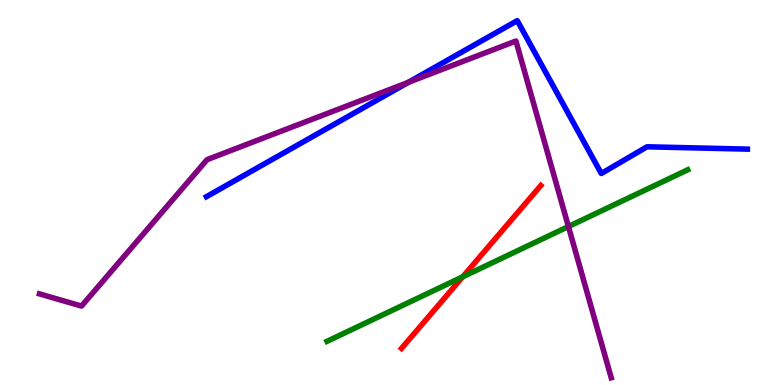[{'lines': ['blue', 'red'], 'intersections': []}, {'lines': ['green', 'red'], 'intersections': [{'x': 5.97, 'y': 2.81}]}, {'lines': ['purple', 'red'], 'intersections': []}, {'lines': ['blue', 'green'], 'intersections': []}, {'lines': ['blue', 'purple'], 'intersections': [{'x': 5.27, 'y': 7.86}]}, {'lines': ['green', 'purple'], 'intersections': [{'x': 7.33, 'y': 4.12}]}]